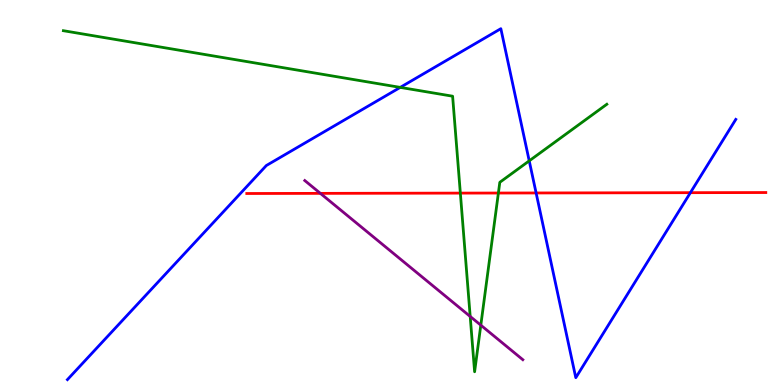[{'lines': ['blue', 'red'], 'intersections': [{'x': 6.92, 'y': 4.99}, {'x': 8.91, 'y': 5.0}]}, {'lines': ['green', 'red'], 'intersections': [{'x': 5.94, 'y': 4.98}, {'x': 6.43, 'y': 4.99}]}, {'lines': ['purple', 'red'], 'intersections': [{'x': 4.13, 'y': 4.98}]}, {'lines': ['blue', 'green'], 'intersections': [{'x': 5.16, 'y': 7.73}, {'x': 6.83, 'y': 5.82}]}, {'lines': ['blue', 'purple'], 'intersections': []}, {'lines': ['green', 'purple'], 'intersections': [{'x': 6.07, 'y': 1.78}, {'x': 6.2, 'y': 1.55}]}]